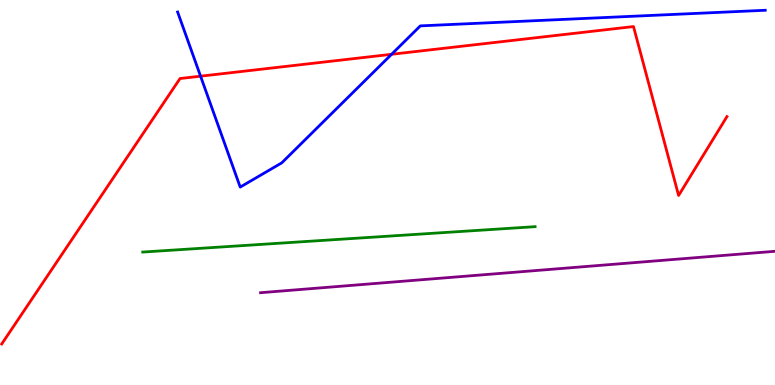[{'lines': ['blue', 'red'], 'intersections': [{'x': 2.59, 'y': 8.02}, {'x': 5.05, 'y': 8.59}]}, {'lines': ['green', 'red'], 'intersections': []}, {'lines': ['purple', 'red'], 'intersections': []}, {'lines': ['blue', 'green'], 'intersections': []}, {'lines': ['blue', 'purple'], 'intersections': []}, {'lines': ['green', 'purple'], 'intersections': []}]